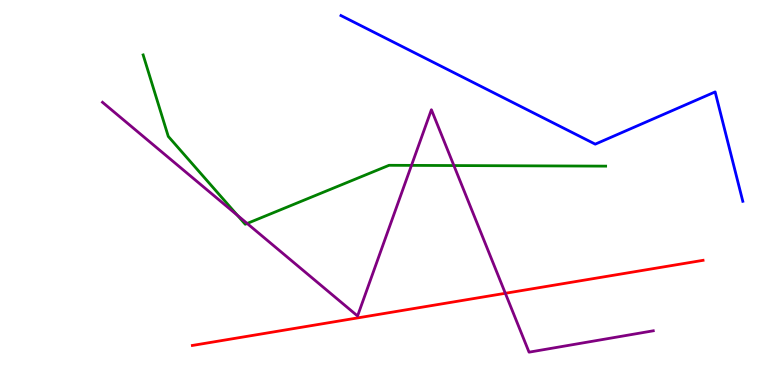[{'lines': ['blue', 'red'], 'intersections': []}, {'lines': ['green', 'red'], 'intersections': []}, {'lines': ['purple', 'red'], 'intersections': [{'x': 6.52, 'y': 2.38}]}, {'lines': ['blue', 'green'], 'intersections': []}, {'lines': ['blue', 'purple'], 'intersections': []}, {'lines': ['green', 'purple'], 'intersections': [{'x': 3.06, 'y': 4.41}, {'x': 3.19, 'y': 4.2}, {'x': 5.31, 'y': 5.7}, {'x': 5.86, 'y': 5.7}]}]